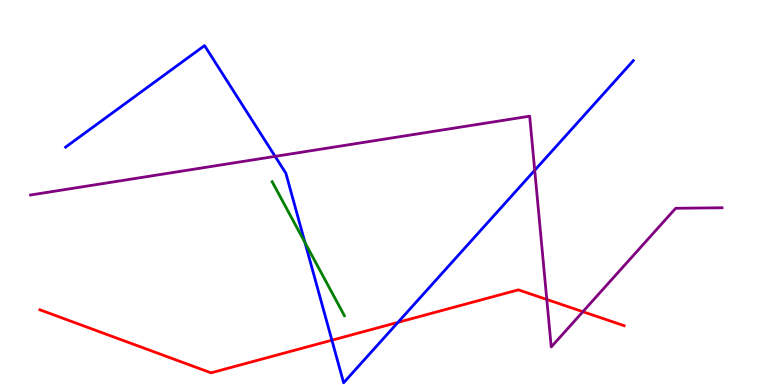[{'lines': ['blue', 'red'], 'intersections': [{'x': 4.28, 'y': 1.16}, {'x': 5.13, 'y': 1.63}]}, {'lines': ['green', 'red'], 'intersections': []}, {'lines': ['purple', 'red'], 'intersections': [{'x': 7.06, 'y': 2.22}, {'x': 7.52, 'y': 1.9}]}, {'lines': ['blue', 'green'], 'intersections': [{'x': 3.94, 'y': 3.7}]}, {'lines': ['blue', 'purple'], 'intersections': [{'x': 3.55, 'y': 5.94}, {'x': 6.9, 'y': 5.58}]}, {'lines': ['green', 'purple'], 'intersections': []}]